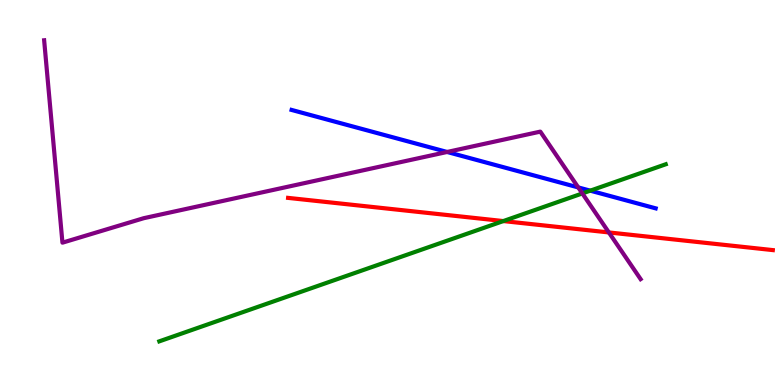[{'lines': ['blue', 'red'], 'intersections': []}, {'lines': ['green', 'red'], 'intersections': [{'x': 6.49, 'y': 4.26}]}, {'lines': ['purple', 'red'], 'intersections': [{'x': 7.86, 'y': 3.96}]}, {'lines': ['blue', 'green'], 'intersections': [{'x': 7.62, 'y': 5.05}]}, {'lines': ['blue', 'purple'], 'intersections': [{'x': 5.77, 'y': 6.05}, {'x': 7.46, 'y': 5.13}]}, {'lines': ['green', 'purple'], 'intersections': [{'x': 7.51, 'y': 4.98}]}]